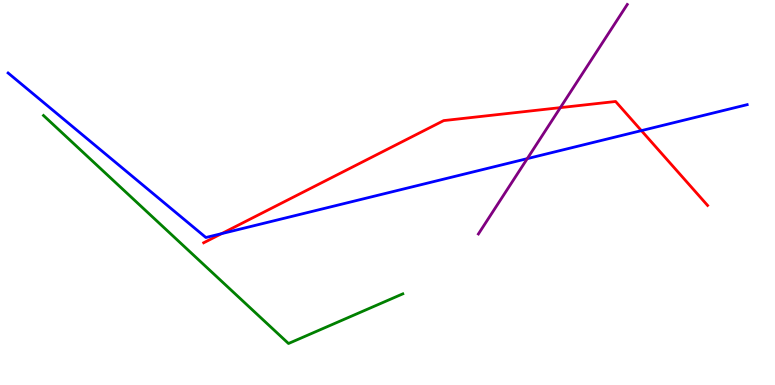[{'lines': ['blue', 'red'], 'intersections': [{'x': 2.86, 'y': 3.93}, {'x': 8.28, 'y': 6.61}]}, {'lines': ['green', 'red'], 'intersections': []}, {'lines': ['purple', 'red'], 'intersections': [{'x': 7.23, 'y': 7.2}]}, {'lines': ['blue', 'green'], 'intersections': []}, {'lines': ['blue', 'purple'], 'intersections': [{'x': 6.8, 'y': 5.88}]}, {'lines': ['green', 'purple'], 'intersections': []}]